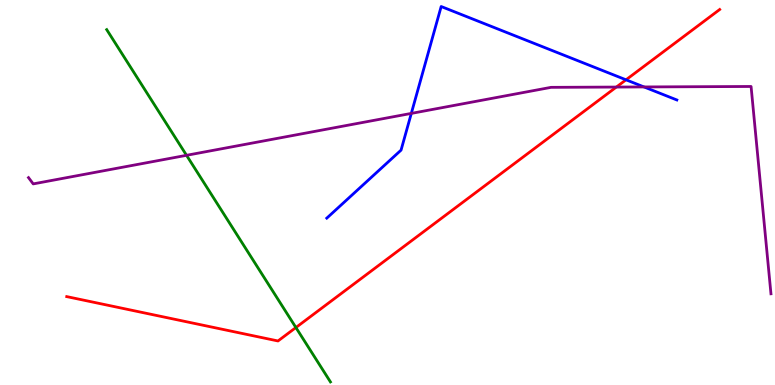[{'lines': ['blue', 'red'], 'intersections': [{'x': 8.08, 'y': 7.93}]}, {'lines': ['green', 'red'], 'intersections': [{'x': 3.82, 'y': 1.49}]}, {'lines': ['purple', 'red'], 'intersections': [{'x': 7.95, 'y': 7.74}]}, {'lines': ['blue', 'green'], 'intersections': []}, {'lines': ['blue', 'purple'], 'intersections': [{'x': 5.31, 'y': 7.05}, {'x': 8.31, 'y': 7.74}]}, {'lines': ['green', 'purple'], 'intersections': [{'x': 2.41, 'y': 5.97}]}]